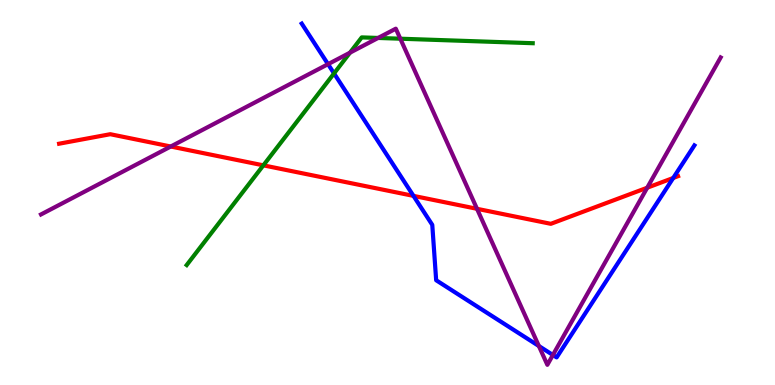[{'lines': ['blue', 'red'], 'intersections': [{'x': 5.34, 'y': 4.91}, {'x': 8.69, 'y': 5.38}]}, {'lines': ['green', 'red'], 'intersections': [{'x': 3.4, 'y': 5.71}]}, {'lines': ['purple', 'red'], 'intersections': [{'x': 2.2, 'y': 6.19}, {'x': 6.15, 'y': 4.58}, {'x': 8.35, 'y': 5.12}]}, {'lines': ['blue', 'green'], 'intersections': [{'x': 4.31, 'y': 8.09}]}, {'lines': ['blue', 'purple'], 'intersections': [{'x': 4.23, 'y': 8.33}, {'x': 6.95, 'y': 1.01}, {'x': 7.13, 'y': 0.779}]}, {'lines': ['green', 'purple'], 'intersections': [{'x': 4.52, 'y': 8.63}, {'x': 4.88, 'y': 9.01}, {'x': 5.17, 'y': 8.99}]}]